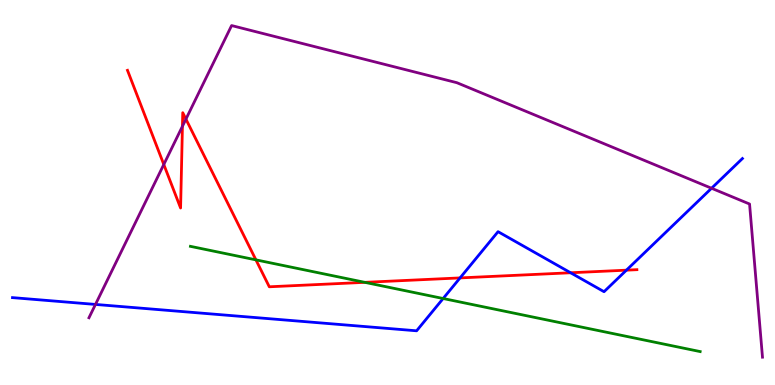[{'lines': ['blue', 'red'], 'intersections': [{'x': 5.94, 'y': 2.78}, {'x': 7.36, 'y': 2.92}, {'x': 8.08, 'y': 2.98}]}, {'lines': ['green', 'red'], 'intersections': [{'x': 3.3, 'y': 3.25}, {'x': 4.71, 'y': 2.67}]}, {'lines': ['purple', 'red'], 'intersections': [{'x': 2.11, 'y': 5.73}, {'x': 2.35, 'y': 6.72}, {'x': 2.4, 'y': 6.91}]}, {'lines': ['blue', 'green'], 'intersections': [{'x': 5.72, 'y': 2.25}]}, {'lines': ['blue', 'purple'], 'intersections': [{'x': 1.23, 'y': 2.09}, {'x': 9.18, 'y': 5.11}]}, {'lines': ['green', 'purple'], 'intersections': []}]